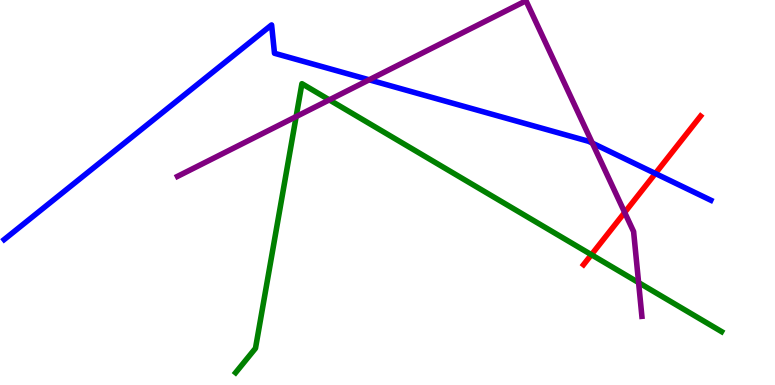[{'lines': ['blue', 'red'], 'intersections': [{'x': 8.46, 'y': 5.49}]}, {'lines': ['green', 'red'], 'intersections': [{'x': 7.63, 'y': 3.38}]}, {'lines': ['purple', 'red'], 'intersections': [{'x': 8.06, 'y': 4.48}]}, {'lines': ['blue', 'green'], 'intersections': []}, {'lines': ['blue', 'purple'], 'intersections': [{'x': 4.76, 'y': 7.93}, {'x': 7.64, 'y': 6.28}]}, {'lines': ['green', 'purple'], 'intersections': [{'x': 3.82, 'y': 6.97}, {'x': 4.25, 'y': 7.41}, {'x': 8.24, 'y': 2.66}]}]